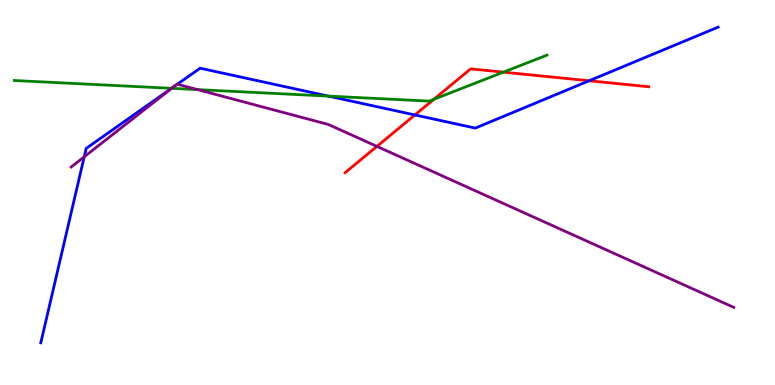[{'lines': ['blue', 'red'], 'intersections': [{'x': 5.35, 'y': 7.01}, {'x': 7.6, 'y': 7.9}]}, {'lines': ['green', 'red'], 'intersections': [{'x': 5.6, 'y': 7.42}, {'x': 6.5, 'y': 8.13}]}, {'lines': ['purple', 'red'], 'intersections': [{'x': 4.86, 'y': 6.2}]}, {'lines': ['blue', 'green'], 'intersections': [{'x': 2.21, 'y': 7.71}, {'x': 4.24, 'y': 7.5}]}, {'lines': ['blue', 'purple'], 'intersections': [{'x': 1.09, 'y': 5.93}, {'x': 2.24, 'y': 7.74}, {'x': 2.29, 'y': 7.81}]}, {'lines': ['green', 'purple'], 'intersections': [{'x': 2.22, 'y': 7.71}, {'x': 2.55, 'y': 7.67}]}]